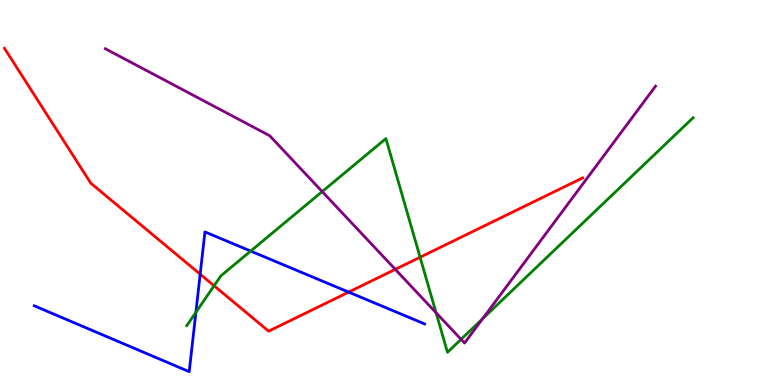[{'lines': ['blue', 'red'], 'intersections': [{'x': 2.58, 'y': 2.88}, {'x': 4.5, 'y': 2.41}]}, {'lines': ['green', 'red'], 'intersections': [{'x': 2.76, 'y': 2.58}, {'x': 5.42, 'y': 3.32}]}, {'lines': ['purple', 'red'], 'intersections': [{'x': 5.1, 'y': 3.0}]}, {'lines': ['blue', 'green'], 'intersections': [{'x': 2.53, 'y': 1.89}, {'x': 3.23, 'y': 3.48}]}, {'lines': ['blue', 'purple'], 'intersections': []}, {'lines': ['green', 'purple'], 'intersections': [{'x': 4.16, 'y': 5.02}, {'x': 5.63, 'y': 1.88}, {'x': 5.95, 'y': 1.19}, {'x': 6.23, 'y': 1.72}]}]